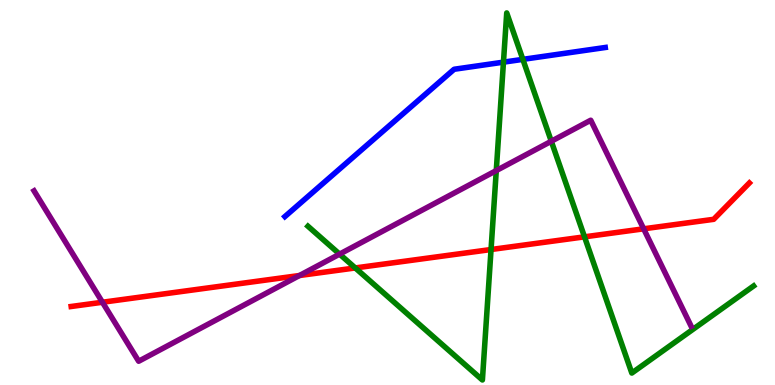[{'lines': ['blue', 'red'], 'intersections': []}, {'lines': ['green', 'red'], 'intersections': [{'x': 4.58, 'y': 3.04}, {'x': 6.34, 'y': 3.52}, {'x': 7.54, 'y': 3.85}]}, {'lines': ['purple', 'red'], 'intersections': [{'x': 1.32, 'y': 2.15}, {'x': 3.86, 'y': 2.84}, {'x': 8.31, 'y': 4.06}]}, {'lines': ['blue', 'green'], 'intersections': [{'x': 6.5, 'y': 8.39}, {'x': 6.75, 'y': 8.46}]}, {'lines': ['blue', 'purple'], 'intersections': []}, {'lines': ['green', 'purple'], 'intersections': [{'x': 4.38, 'y': 3.4}, {'x': 6.4, 'y': 5.57}, {'x': 7.11, 'y': 6.33}]}]